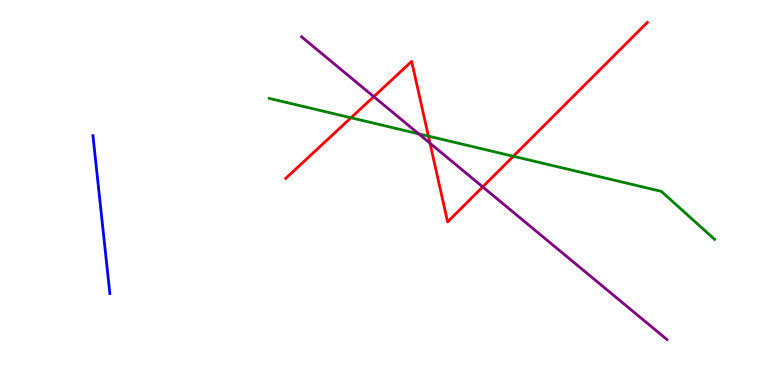[{'lines': ['blue', 'red'], 'intersections': []}, {'lines': ['green', 'red'], 'intersections': [{'x': 4.53, 'y': 6.94}, {'x': 5.53, 'y': 6.46}, {'x': 6.62, 'y': 5.94}]}, {'lines': ['purple', 'red'], 'intersections': [{'x': 4.82, 'y': 7.49}, {'x': 5.55, 'y': 6.28}, {'x': 6.23, 'y': 5.15}]}, {'lines': ['blue', 'green'], 'intersections': []}, {'lines': ['blue', 'purple'], 'intersections': []}, {'lines': ['green', 'purple'], 'intersections': [{'x': 5.4, 'y': 6.52}]}]